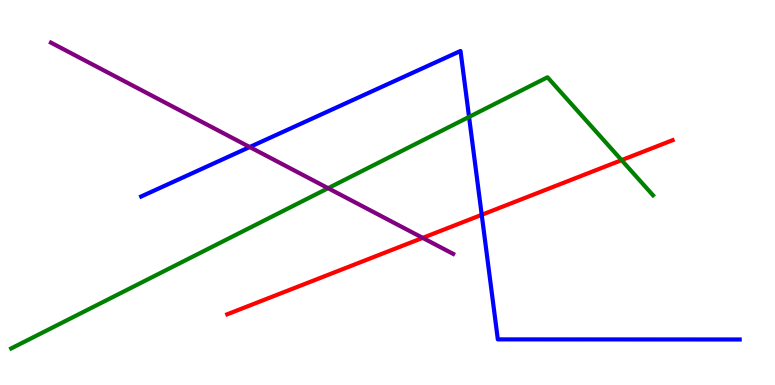[{'lines': ['blue', 'red'], 'intersections': [{'x': 6.22, 'y': 4.42}]}, {'lines': ['green', 'red'], 'intersections': [{'x': 8.02, 'y': 5.84}]}, {'lines': ['purple', 'red'], 'intersections': [{'x': 5.45, 'y': 3.82}]}, {'lines': ['blue', 'green'], 'intersections': [{'x': 6.05, 'y': 6.96}]}, {'lines': ['blue', 'purple'], 'intersections': [{'x': 3.22, 'y': 6.18}]}, {'lines': ['green', 'purple'], 'intersections': [{'x': 4.23, 'y': 5.11}]}]